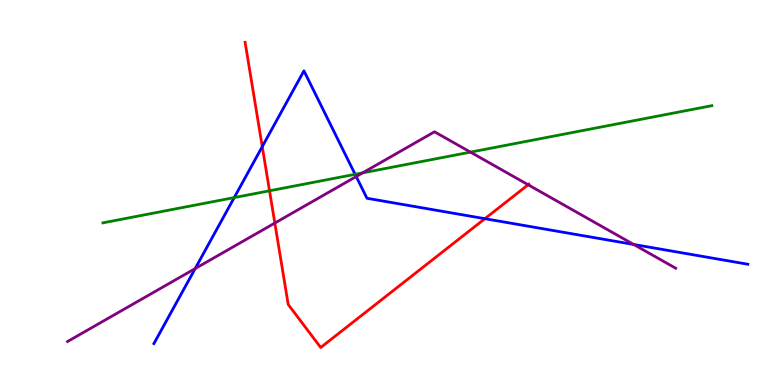[{'lines': ['blue', 'red'], 'intersections': [{'x': 3.38, 'y': 6.19}, {'x': 6.26, 'y': 4.32}]}, {'lines': ['green', 'red'], 'intersections': [{'x': 3.48, 'y': 5.04}]}, {'lines': ['purple', 'red'], 'intersections': [{'x': 3.55, 'y': 4.21}, {'x': 6.81, 'y': 5.2}]}, {'lines': ['blue', 'green'], 'intersections': [{'x': 3.02, 'y': 4.87}, {'x': 4.58, 'y': 5.47}]}, {'lines': ['blue', 'purple'], 'intersections': [{'x': 2.52, 'y': 3.02}, {'x': 4.6, 'y': 5.41}, {'x': 8.18, 'y': 3.65}]}, {'lines': ['green', 'purple'], 'intersections': [{'x': 4.68, 'y': 5.51}, {'x': 6.07, 'y': 6.05}]}]